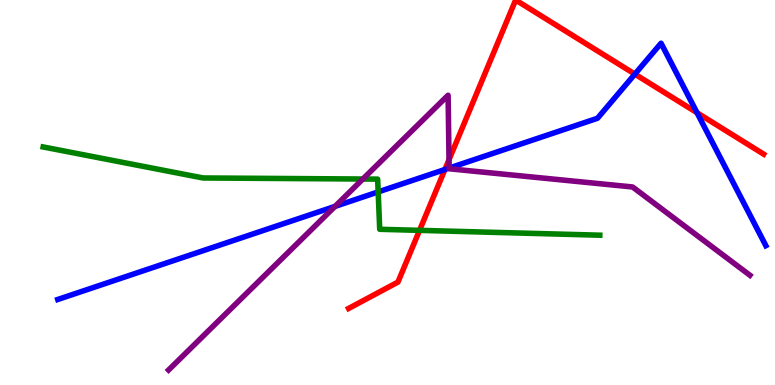[{'lines': ['blue', 'red'], 'intersections': [{'x': 5.74, 'y': 5.6}, {'x': 8.19, 'y': 8.07}, {'x': 8.99, 'y': 7.07}]}, {'lines': ['green', 'red'], 'intersections': [{'x': 5.41, 'y': 4.02}]}, {'lines': ['purple', 'red'], 'intersections': [{'x': 5.79, 'y': 5.85}]}, {'lines': ['blue', 'green'], 'intersections': [{'x': 4.88, 'y': 5.02}]}, {'lines': ['blue', 'purple'], 'intersections': [{'x': 4.32, 'y': 4.64}, {'x': 5.8, 'y': 5.63}]}, {'lines': ['green', 'purple'], 'intersections': [{'x': 4.68, 'y': 5.35}]}]